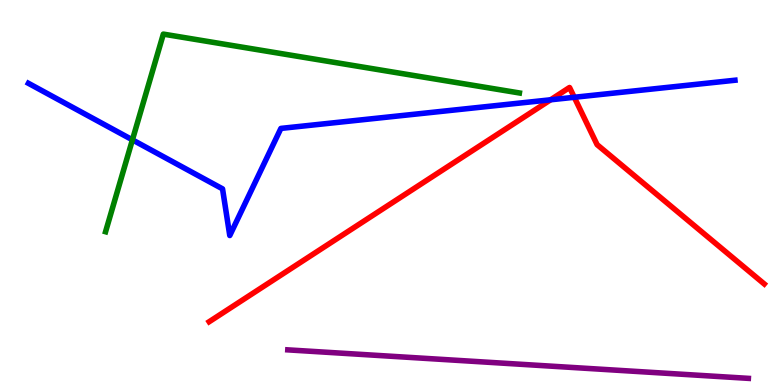[{'lines': ['blue', 'red'], 'intersections': [{'x': 7.1, 'y': 7.41}, {'x': 7.41, 'y': 7.47}]}, {'lines': ['green', 'red'], 'intersections': []}, {'lines': ['purple', 'red'], 'intersections': []}, {'lines': ['blue', 'green'], 'intersections': [{'x': 1.71, 'y': 6.37}]}, {'lines': ['blue', 'purple'], 'intersections': []}, {'lines': ['green', 'purple'], 'intersections': []}]